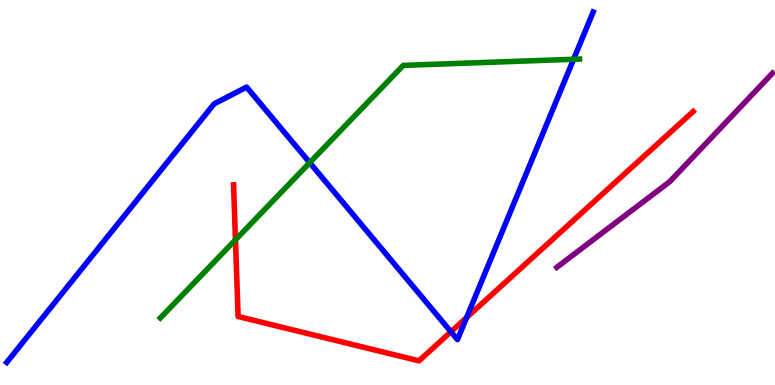[{'lines': ['blue', 'red'], 'intersections': [{'x': 5.82, 'y': 1.38}, {'x': 6.02, 'y': 1.75}]}, {'lines': ['green', 'red'], 'intersections': [{'x': 3.04, 'y': 3.77}]}, {'lines': ['purple', 'red'], 'intersections': []}, {'lines': ['blue', 'green'], 'intersections': [{'x': 4.0, 'y': 5.78}, {'x': 7.4, 'y': 8.46}]}, {'lines': ['blue', 'purple'], 'intersections': []}, {'lines': ['green', 'purple'], 'intersections': []}]